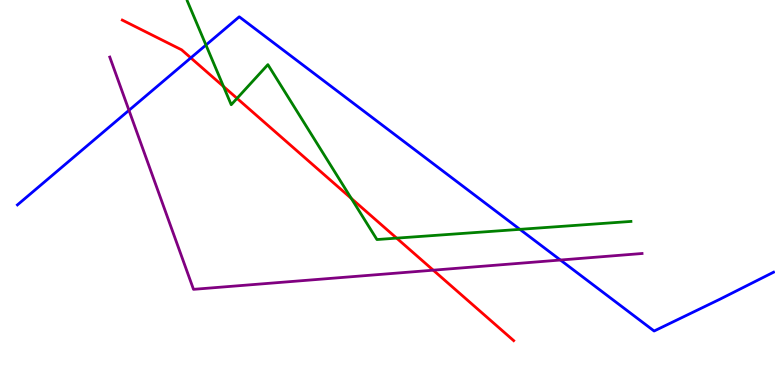[{'lines': ['blue', 'red'], 'intersections': [{'x': 2.46, 'y': 8.5}]}, {'lines': ['green', 'red'], 'intersections': [{'x': 2.88, 'y': 7.75}, {'x': 3.06, 'y': 7.45}, {'x': 4.53, 'y': 4.85}, {'x': 5.12, 'y': 3.81}]}, {'lines': ['purple', 'red'], 'intersections': [{'x': 5.59, 'y': 2.98}]}, {'lines': ['blue', 'green'], 'intersections': [{'x': 2.66, 'y': 8.83}, {'x': 6.71, 'y': 4.04}]}, {'lines': ['blue', 'purple'], 'intersections': [{'x': 1.66, 'y': 7.13}, {'x': 7.23, 'y': 3.25}]}, {'lines': ['green', 'purple'], 'intersections': []}]